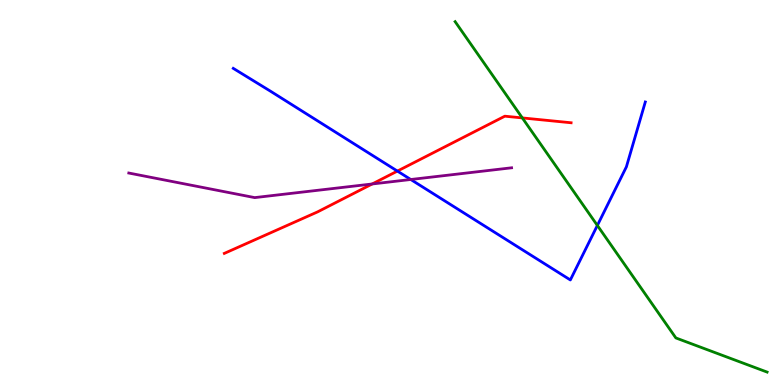[{'lines': ['blue', 'red'], 'intersections': [{'x': 5.13, 'y': 5.56}]}, {'lines': ['green', 'red'], 'intersections': [{'x': 6.74, 'y': 6.94}]}, {'lines': ['purple', 'red'], 'intersections': [{'x': 4.8, 'y': 5.22}]}, {'lines': ['blue', 'green'], 'intersections': [{'x': 7.71, 'y': 4.14}]}, {'lines': ['blue', 'purple'], 'intersections': [{'x': 5.3, 'y': 5.34}]}, {'lines': ['green', 'purple'], 'intersections': []}]